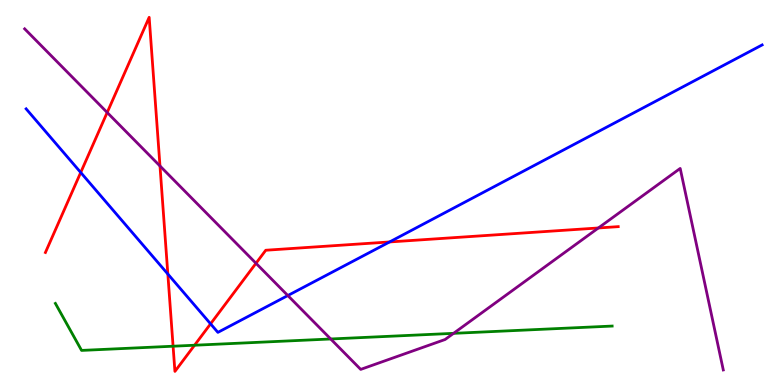[{'lines': ['blue', 'red'], 'intersections': [{'x': 1.04, 'y': 5.52}, {'x': 2.17, 'y': 2.88}, {'x': 2.72, 'y': 1.59}, {'x': 5.03, 'y': 3.72}]}, {'lines': ['green', 'red'], 'intersections': [{'x': 2.23, 'y': 1.01}, {'x': 2.51, 'y': 1.03}]}, {'lines': ['purple', 'red'], 'intersections': [{'x': 1.38, 'y': 7.08}, {'x': 2.06, 'y': 5.69}, {'x': 3.3, 'y': 3.16}, {'x': 7.72, 'y': 4.08}]}, {'lines': ['blue', 'green'], 'intersections': []}, {'lines': ['blue', 'purple'], 'intersections': [{'x': 3.71, 'y': 2.32}]}, {'lines': ['green', 'purple'], 'intersections': [{'x': 4.27, 'y': 1.2}, {'x': 5.85, 'y': 1.34}]}]